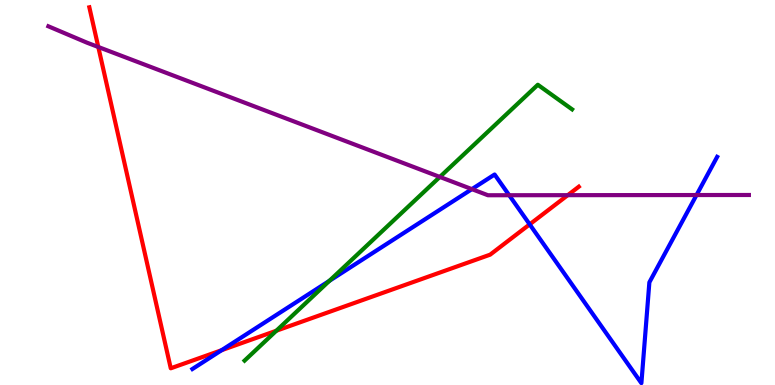[{'lines': ['blue', 'red'], 'intersections': [{'x': 2.86, 'y': 0.903}, {'x': 6.83, 'y': 4.17}]}, {'lines': ['green', 'red'], 'intersections': [{'x': 3.57, 'y': 1.41}]}, {'lines': ['purple', 'red'], 'intersections': [{'x': 1.27, 'y': 8.78}, {'x': 7.33, 'y': 4.93}]}, {'lines': ['blue', 'green'], 'intersections': [{'x': 4.25, 'y': 2.71}]}, {'lines': ['blue', 'purple'], 'intersections': [{'x': 6.09, 'y': 5.09}, {'x': 6.57, 'y': 4.93}, {'x': 8.99, 'y': 4.93}]}, {'lines': ['green', 'purple'], 'intersections': [{'x': 5.68, 'y': 5.4}]}]